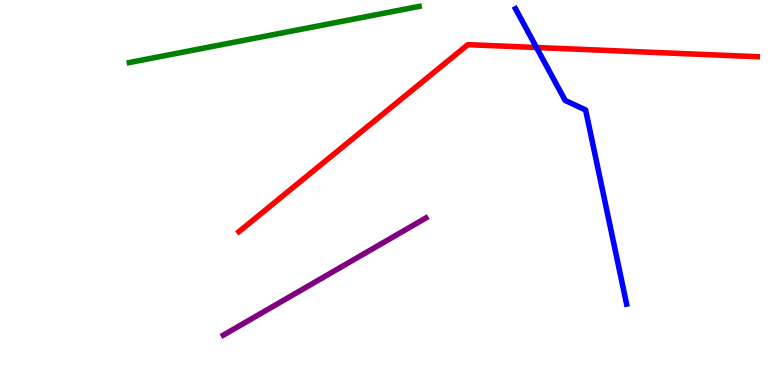[{'lines': ['blue', 'red'], 'intersections': [{'x': 6.92, 'y': 8.77}]}, {'lines': ['green', 'red'], 'intersections': []}, {'lines': ['purple', 'red'], 'intersections': []}, {'lines': ['blue', 'green'], 'intersections': []}, {'lines': ['blue', 'purple'], 'intersections': []}, {'lines': ['green', 'purple'], 'intersections': []}]